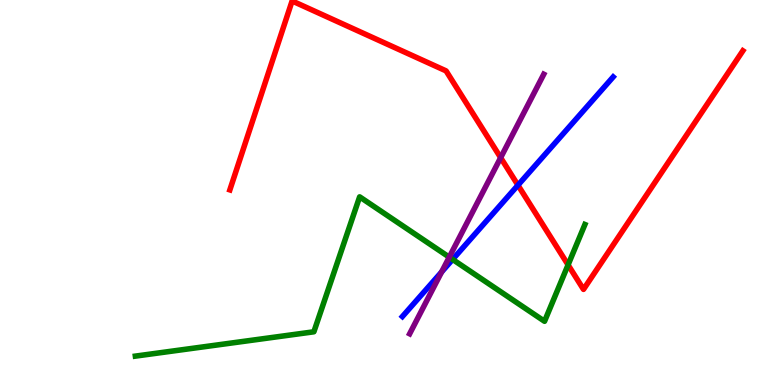[{'lines': ['blue', 'red'], 'intersections': [{'x': 6.68, 'y': 5.19}]}, {'lines': ['green', 'red'], 'intersections': [{'x': 7.33, 'y': 3.12}]}, {'lines': ['purple', 'red'], 'intersections': [{'x': 6.46, 'y': 5.9}]}, {'lines': ['blue', 'green'], 'intersections': [{'x': 5.84, 'y': 3.26}]}, {'lines': ['blue', 'purple'], 'intersections': [{'x': 5.7, 'y': 2.94}]}, {'lines': ['green', 'purple'], 'intersections': [{'x': 5.8, 'y': 3.32}]}]